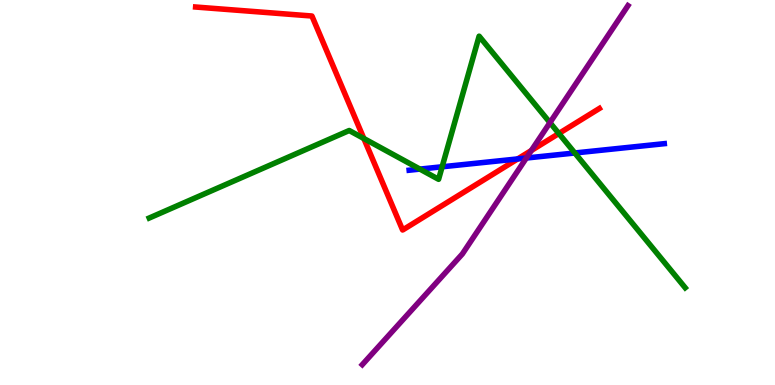[{'lines': ['blue', 'red'], 'intersections': [{'x': 6.68, 'y': 5.87}]}, {'lines': ['green', 'red'], 'intersections': [{'x': 4.69, 'y': 6.4}, {'x': 7.21, 'y': 6.53}]}, {'lines': ['purple', 'red'], 'intersections': [{'x': 6.86, 'y': 6.09}]}, {'lines': ['blue', 'green'], 'intersections': [{'x': 5.42, 'y': 5.61}, {'x': 5.7, 'y': 5.67}, {'x': 7.42, 'y': 6.03}]}, {'lines': ['blue', 'purple'], 'intersections': [{'x': 6.79, 'y': 5.9}]}, {'lines': ['green', 'purple'], 'intersections': [{'x': 7.1, 'y': 6.82}]}]